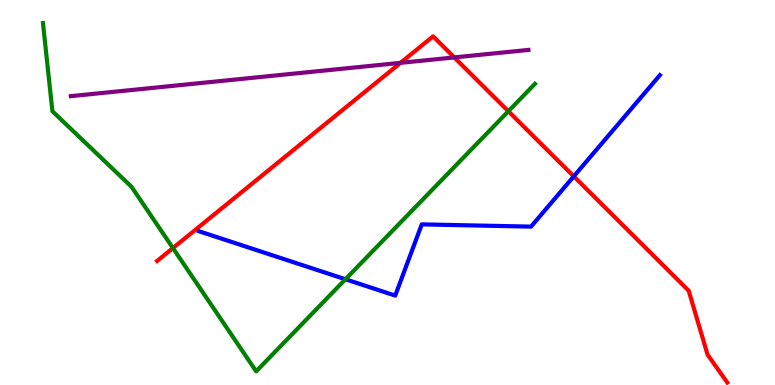[{'lines': ['blue', 'red'], 'intersections': [{'x': 7.4, 'y': 5.42}]}, {'lines': ['green', 'red'], 'intersections': [{'x': 2.23, 'y': 3.56}, {'x': 6.56, 'y': 7.11}]}, {'lines': ['purple', 'red'], 'intersections': [{'x': 5.17, 'y': 8.37}, {'x': 5.86, 'y': 8.51}]}, {'lines': ['blue', 'green'], 'intersections': [{'x': 4.46, 'y': 2.75}]}, {'lines': ['blue', 'purple'], 'intersections': []}, {'lines': ['green', 'purple'], 'intersections': []}]